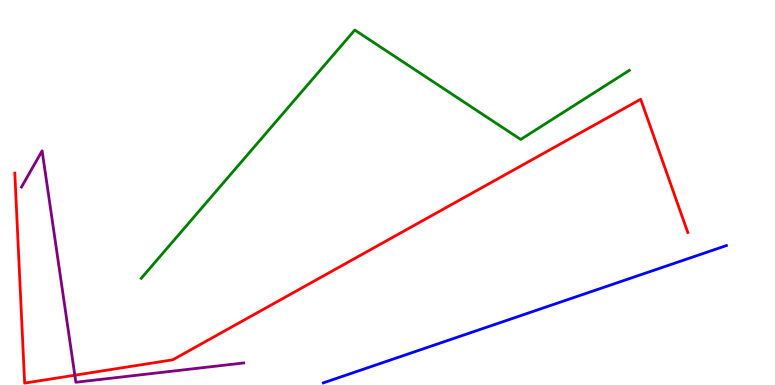[{'lines': ['blue', 'red'], 'intersections': []}, {'lines': ['green', 'red'], 'intersections': []}, {'lines': ['purple', 'red'], 'intersections': [{'x': 0.965, 'y': 0.254}]}, {'lines': ['blue', 'green'], 'intersections': []}, {'lines': ['blue', 'purple'], 'intersections': []}, {'lines': ['green', 'purple'], 'intersections': []}]